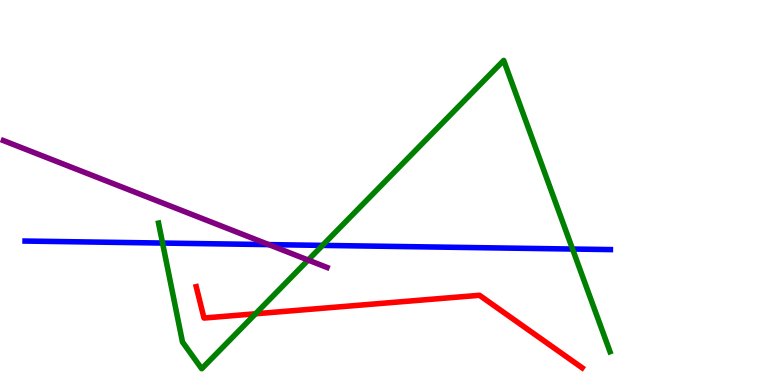[{'lines': ['blue', 'red'], 'intersections': []}, {'lines': ['green', 'red'], 'intersections': [{'x': 3.3, 'y': 1.85}]}, {'lines': ['purple', 'red'], 'intersections': []}, {'lines': ['blue', 'green'], 'intersections': [{'x': 2.1, 'y': 3.69}, {'x': 4.16, 'y': 3.63}, {'x': 7.39, 'y': 3.53}]}, {'lines': ['blue', 'purple'], 'intersections': [{'x': 3.47, 'y': 3.65}]}, {'lines': ['green', 'purple'], 'intersections': [{'x': 3.98, 'y': 3.25}]}]